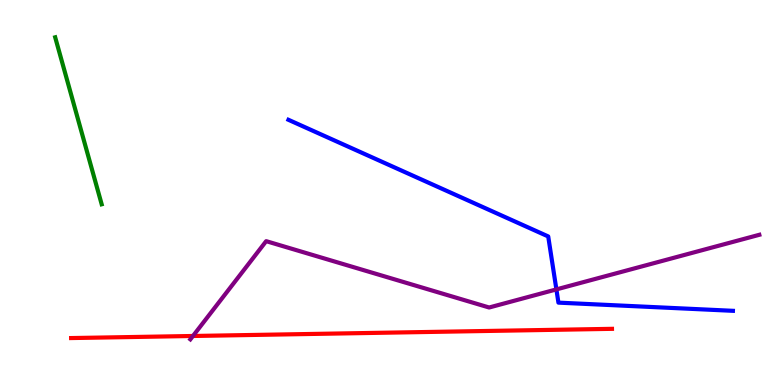[{'lines': ['blue', 'red'], 'intersections': []}, {'lines': ['green', 'red'], 'intersections': []}, {'lines': ['purple', 'red'], 'intersections': [{'x': 2.49, 'y': 1.27}]}, {'lines': ['blue', 'green'], 'intersections': []}, {'lines': ['blue', 'purple'], 'intersections': [{'x': 7.18, 'y': 2.48}]}, {'lines': ['green', 'purple'], 'intersections': []}]